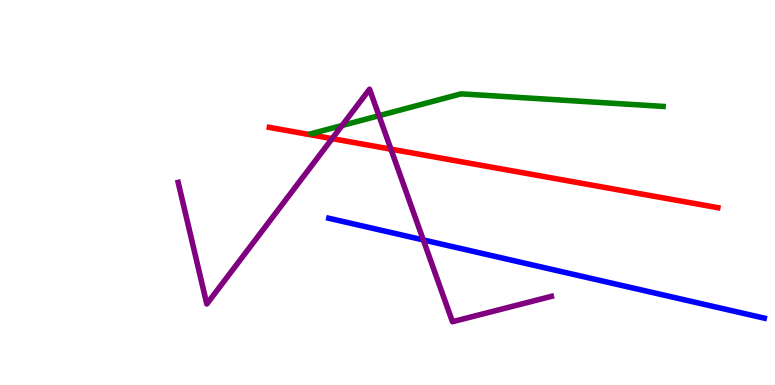[{'lines': ['blue', 'red'], 'intersections': []}, {'lines': ['green', 'red'], 'intersections': []}, {'lines': ['purple', 'red'], 'intersections': [{'x': 4.29, 'y': 6.4}, {'x': 5.04, 'y': 6.13}]}, {'lines': ['blue', 'green'], 'intersections': []}, {'lines': ['blue', 'purple'], 'intersections': [{'x': 5.46, 'y': 3.77}]}, {'lines': ['green', 'purple'], 'intersections': [{'x': 4.41, 'y': 6.74}, {'x': 4.89, 'y': 7.0}]}]